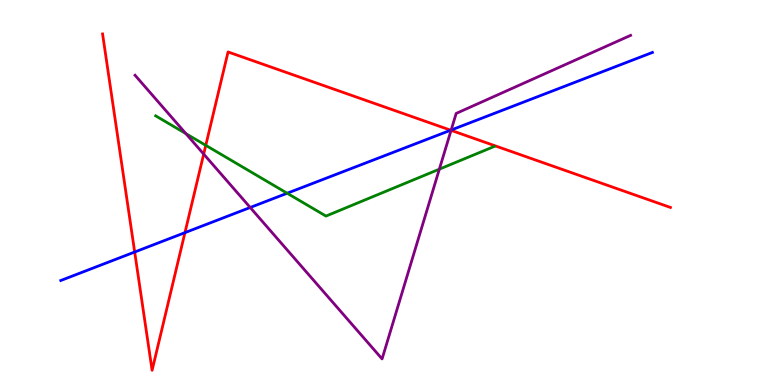[{'lines': ['blue', 'red'], 'intersections': [{'x': 1.74, 'y': 3.45}, {'x': 2.39, 'y': 3.96}, {'x': 5.82, 'y': 6.62}]}, {'lines': ['green', 'red'], 'intersections': [{'x': 2.66, 'y': 6.23}]}, {'lines': ['purple', 'red'], 'intersections': [{'x': 2.63, 'y': 6.0}, {'x': 5.82, 'y': 6.61}]}, {'lines': ['blue', 'green'], 'intersections': [{'x': 3.71, 'y': 4.98}]}, {'lines': ['blue', 'purple'], 'intersections': [{'x': 3.23, 'y': 4.61}, {'x': 5.82, 'y': 6.62}]}, {'lines': ['green', 'purple'], 'intersections': [{'x': 2.4, 'y': 6.53}, {'x': 5.67, 'y': 5.61}]}]